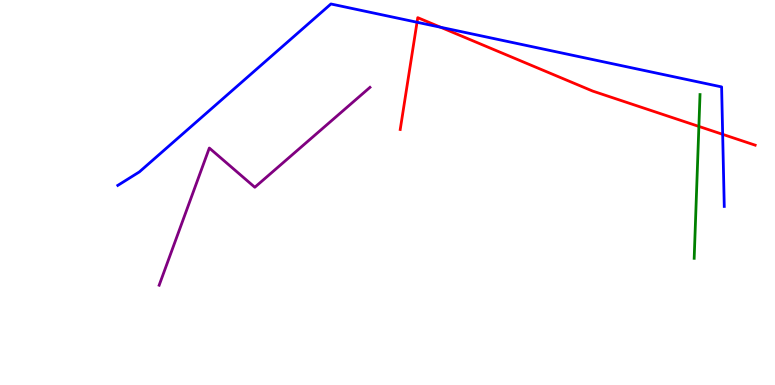[{'lines': ['blue', 'red'], 'intersections': [{'x': 5.38, 'y': 9.42}, {'x': 5.69, 'y': 9.29}, {'x': 9.32, 'y': 6.51}]}, {'lines': ['green', 'red'], 'intersections': [{'x': 9.02, 'y': 6.72}]}, {'lines': ['purple', 'red'], 'intersections': []}, {'lines': ['blue', 'green'], 'intersections': []}, {'lines': ['blue', 'purple'], 'intersections': []}, {'lines': ['green', 'purple'], 'intersections': []}]